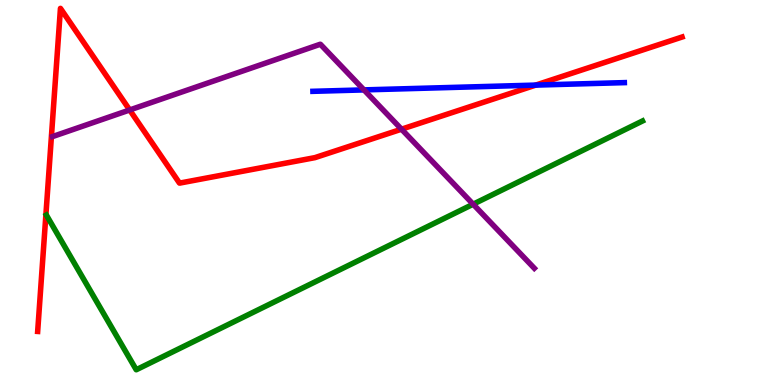[{'lines': ['blue', 'red'], 'intersections': [{'x': 6.91, 'y': 7.79}]}, {'lines': ['green', 'red'], 'intersections': []}, {'lines': ['purple', 'red'], 'intersections': [{'x': 1.67, 'y': 7.14}, {'x': 5.18, 'y': 6.64}]}, {'lines': ['blue', 'green'], 'intersections': []}, {'lines': ['blue', 'purple'], 'intersections': [{'x': 4.7, 'y': 7.66}]}, {'lines': ['green', 'purple'], 'intersections': [{'x': 6.11, 'y': 4.7}]}]